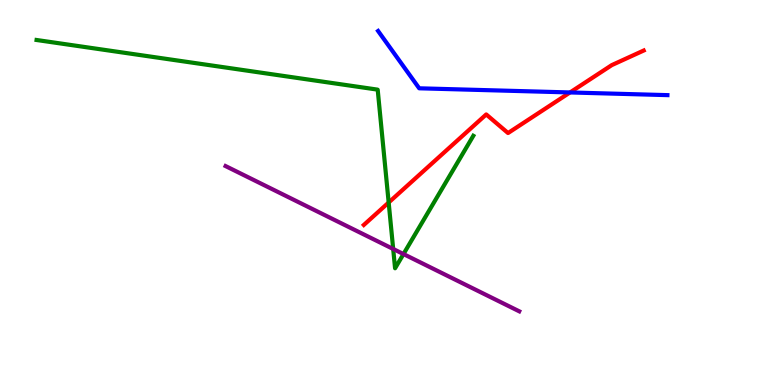[{'lines': ['blue', 'red'], 'intersections': [{'x': 7.36, 'y': 7.6}]}, {'lines': ['green', 'red'], 'intersections': [{'x': 5.02, 'y': 4.74}]}, {'lines': ['purple', 'red'], 'intersections': []}, {'lines': ['blue', 'green'], 'intersections': []}, {'lines': ['blue', 'purple'], 'intersections': []}, {'lines': ['green', 'purple'], 'intersections': [{'x': 5.07, 'y': 3.53}, {'x': 5.21, 'y': 3.4}]}]